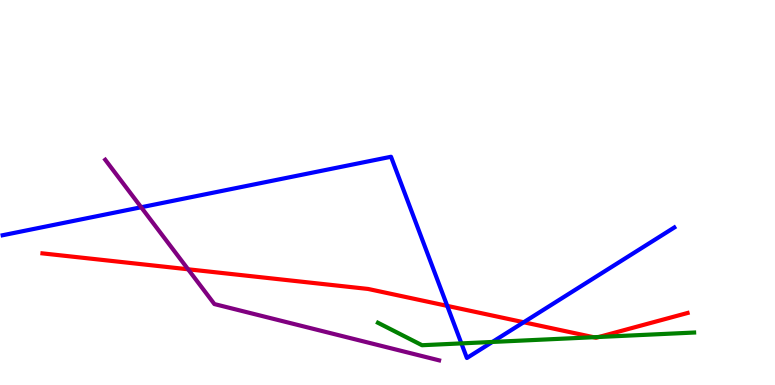[{'lines': ['blue', 'red'], 'intersections': [{'x': 5.77, 'y': 2.05}, {'x': 6.76, 'y': 1.63}]}, {'lines': ['green', 'red'], 'intersections': [{'x': 7.66, 'y': 1.24}, {'x': 7.73, 'y': 1.25}]}, {'lines': ['purple', 'red'], 'intersections': [{'x': 2.43, 'y': 3.01}]}, {'lines': ['blue', 'green'], 'intersections': [{'x': 5.95, 'y': 1.08}, {'x': 6.35, 'y': 1.12}]}, {'lines': ['blue', 'purple'], 'intersections': [{'x': 1.82, 'y': 4.62}]}, {'lines': ['green', 'purple'], 'intersections': []}]